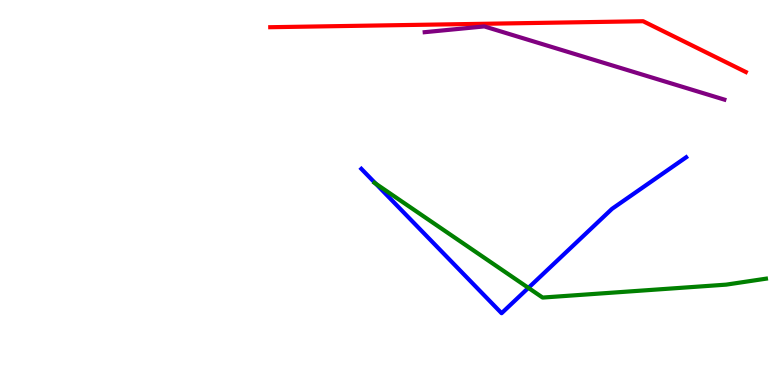[{'lines': ['blue', 'red'], 'intersections': []}, {'lines': ['green', 'red'], 'intersections': []}, {'lines': ['purple', 'red'], 'intersections': []}, {'lines': ['blue', 'green'], 'intersections': [{'x': 4.85, 'y': 5.23}, {'x': 6.82, 'y': 2.52}]}, {'lines': ['blue', 'purple'], 'intersections': []}, {'lines': ['green', 'purple'], 'intersections': []}]